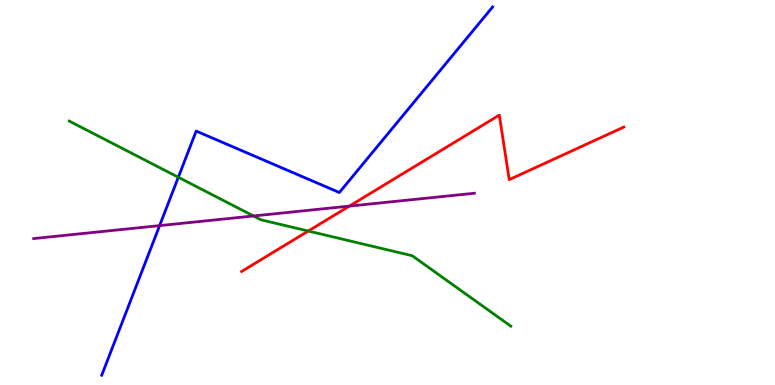[{'lines': ['blue', 'red'], 'intersections': []}, {'lines': ['green', 'red'], 'intersections': [{'x': 3.98, 'y': 4.0}]}, {'lines': ['purple', 'red'], 'intersections': [{'x': 4.51, 'y': 4.65}]}, {'lines': ['blue', 'green'], 'intersections': [{'x': 2.3, 'y': 5.4}]}, {'lines': ['blue', 'purple'], 'intersections': [{'x': 2.06, 'y': 4.14}]}, {'lines': ['green', 'purple'], 'intersections': [{'x': 3.27, 'y': 4.39}]}]